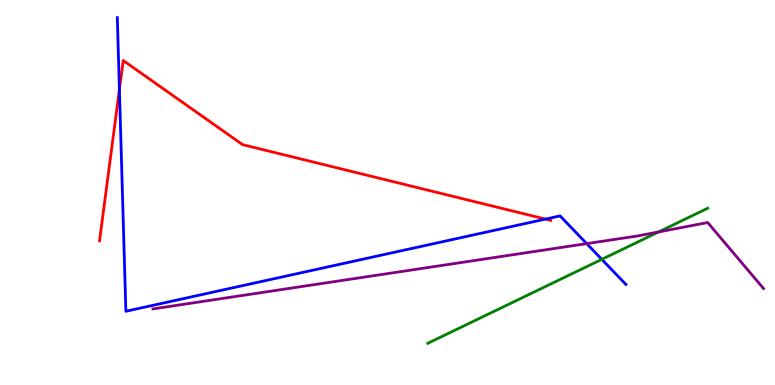[{'lines': ['blue', 'red'], 'intersections': [{'x': 1.54, 'y': 7.67}, {'x': 7.04, 'y': 4.31}]}, {'lines': ['green', 'red'], 'intersections': []}, {'lines': ['purple', 'red'], 'intersections': []}, {'lines': ['blue', 'green'], 'intersections': [{'x': 7.77, 'y': 3.26}]}, {'lines': ['blue', 'purple'], 'intersections': [{'x': 7.57, 'y': 3.67}]}, {'lines': ['green', 'purple'], 'intersections': [{'x': 8.5, 'y': 3.98}]}]